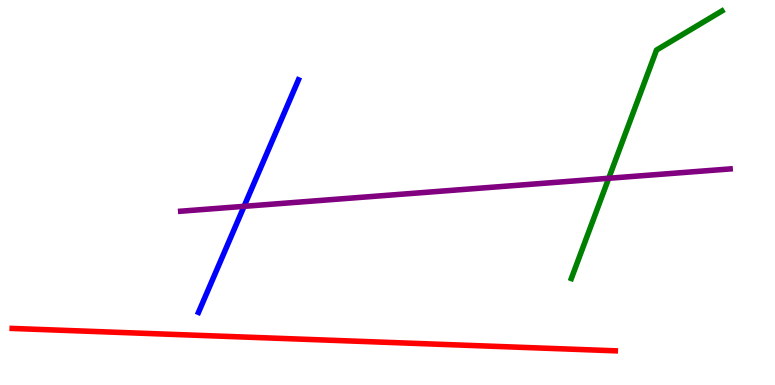[{'lines': ['blue', 'red'], 'intersections': []}, {'lines': ['green', 'red'], 'intersections': []}, {'lines': ['purple', 'red'], 'intersections': []}, {'lines': ['blue', 'green'], 'intersections': []}, {'lines': ['blue', 'purple'], 'intersections': [{'x': 3.15, 'y': 4.64}]}, {'lines': ['green', 'purple'], 'intersections': [{'x': 7.85, 'y': 5.37}]}]